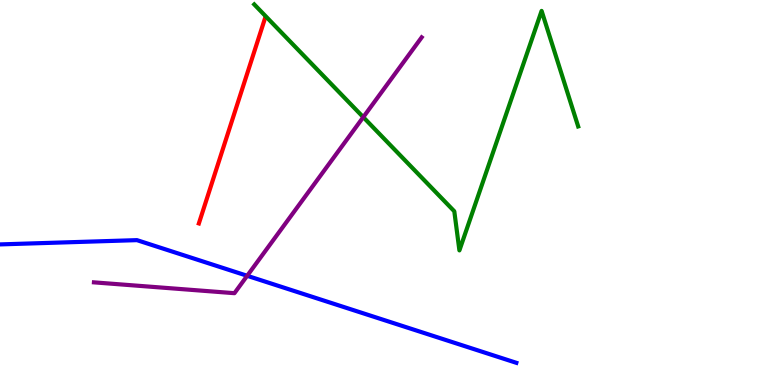[{'lines': ['blue', 'red'], 'intersections': []}, {'lines': ['green', 'red'], 'intersections': []}, {'lines': ['purple', 'red'], 'intersections': []}, {'lines': ['blue', 'green'], 'intersections': []}, {'lines': ['blue', 'purple'], 'intersections': [{'x': 3.19, 'y': 2.84}]}, {'lines': ['green', 'purple'], 'intersections': [{'x': 4.69, 'y': 6.96}]}]